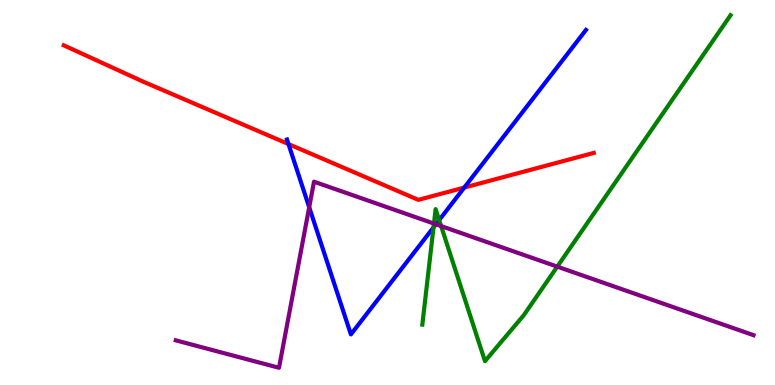[{'lines': ['blue', 'red'], 'intersections': [{'x': 3.72, 'y': 6.26}, {'x': 5.99, 'y': 5.13}]}, {'lines': ['green', 'red'], 'intersections': []}, {'lines': ['purple', 'red'], 'intersections': []}, {'lines': ['blue', 'green'], 'intersections': [{'x': 5.59, 'y': 4.09}, {'x': 5.67, 'y': 4.28}]}, {'lines': ['blue', 'purple'], 'intersections': [{'x': 3.99, 'y': 4.62}, {'x': 5.62, 'y': 4.17}]}, {'lines': ['green', 'purple'], 'intersections': [{'x': 5.6, 'y': 4.19}, {'x': 5.69, 'y': 4.13}, {'x': 7.19, 'y': 3.07}]}]